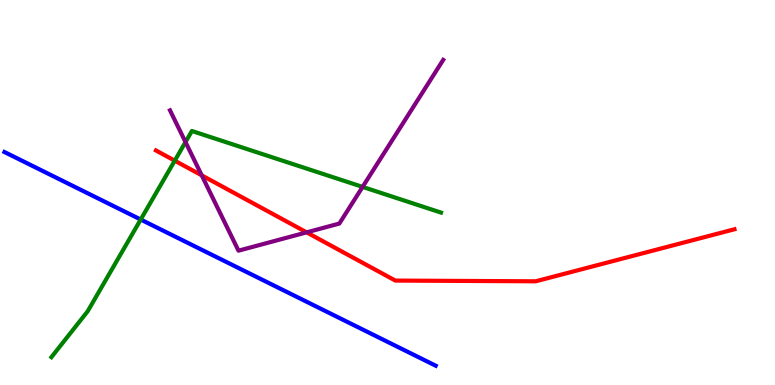[{'lines': ['blue', 'red'], 'intersections': []}, {'lines': ['green', 'red'], 'intersections': [{'x': 2.25, 'y': 5.83}]}, {'lines': ['purple', 'red'], 'intersections': [{'x': 2.6, 'y': 5.45}, {'x': 3.96, 'y': 3.96}]}, {'lines': ['blue', 'green'], 'intersections': [{'x': 1.82, 'y': 4.3}]}, {'lines': ['blue', 'purple'], 'intersections': []}, {'lines': ['green', 'purple'], 'intersections': [{'x': 2.39, 'y': 6.31}, {'x': 4.68, 'y': 5.15}]}]